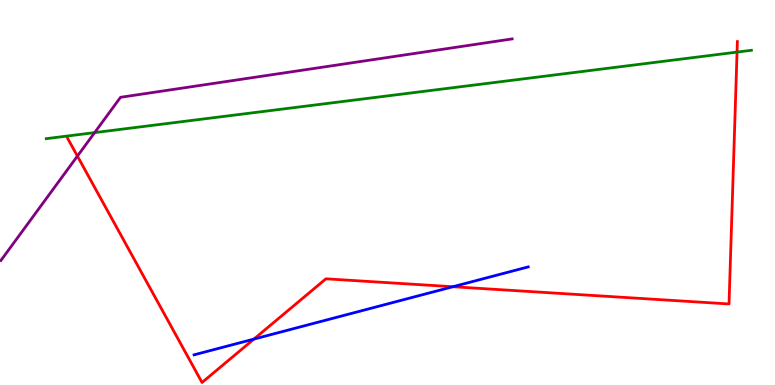[{'lines': ['blue', 'red'], 'intersections': [{'x': 3.28, 'y': 1.19}, {'x': 5.84, 'y': 2.55}]}, {'lines': ['green', 'red'], 'intersections': [{'x': 9.51, 'y': 8.65}]}, {'lines': ['purple', 'red'], 'intersections': [{'x': 0.999, 'y': 5.95}]}, {'lines': ['blue', 'green'], 'intersections': []}, {'lines': ['blue', 'purple'], 'intersections': []}, {'lines': ['green', 'purple'], 'intersections': [{'x': 1.22, 'y': 6.56}]}]